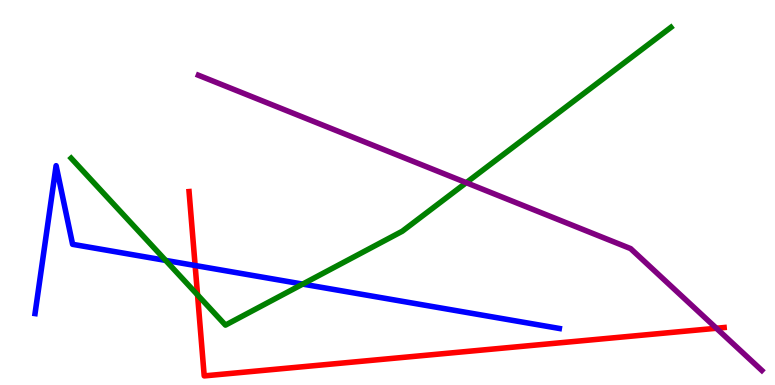[{'lines': ['blue', 'red'], 'intersections': [{'x': 2.52, 'y': 3.1}]}, {'lines': ['green', 'red'], 'intersections': [{'x': 2.55, 'y': 2.34}]}, {'lines': ['purple', 'red'], 'intersections': [{'x': 9.24, 'y': 1.47}]}, {'lines': ['blue', 'green'], 'intersections': [{'x': 2.14, 'y': 3.24}, {'x': 3.91, 'y': 2.62}]}, {'lines': ['blue', 'purple'], 'intersections': []}, {'lines': ['green', 'purple'], 'intersections': [{'x': 6.02, 'y': 5.26}]}]